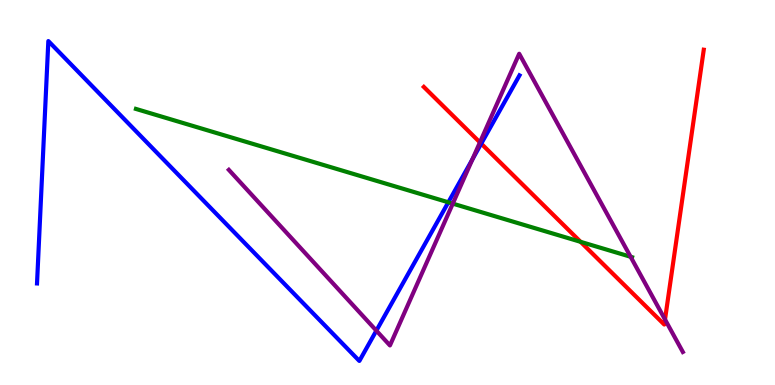[{'lines': ['blue', 'red'], 'intersections': [{'x': 6.21, 'y': 6.27}]}, {'lines': ['green', 'red'], 'intersections': [{'x': 7.49, 'y': 3.72}]}, {'lines': ['purple', 'red'], 'intersections': [{'x': 6.19, 'y': 6.3}, {'x': 8.58, 'y': 1.7}]}, {'lines': ['blue', 'green'], 'intersections': [{'x': 5.78, 'y': 4.75}]}, {'lines': ['blue', 'purple'], 'intersections': [{'x': 4.86, 'y': 1.41}, {'x': 6.1, 'y': 5.86}]}, {'lines': ['green', 'purple'], 'intersections': [{'x': 5.84, 'y': 4.71}, {'x': 8.14, 'y': 3.33}]}]